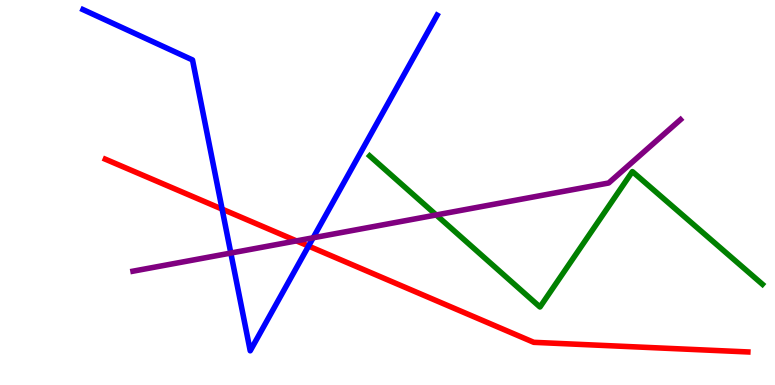[{'lines': ['blue', 'red'], 'intersections': [{'x': 2.87, 'y': 4.57}, {'x': 3.98, 'y': 3.61}]}, {'lines': ['green', 'red'], 'intersections': []}, {'lines': ['purple', 'red'], 'intersections': [{'x': 3.83, 'y': 3.74}]}, {'lines': ['blue', 'green'], 'intersections': []}, {'lines': ['blue', 'purple'], 'intersections': [{'x': 2.98, 'y': 3.43}, {'x': 4.04, 'y': 3.82}]}, {'lines': ['green', 'purple'], 'intersections': [{'x': 5.63, 'y': 4.42}]}]